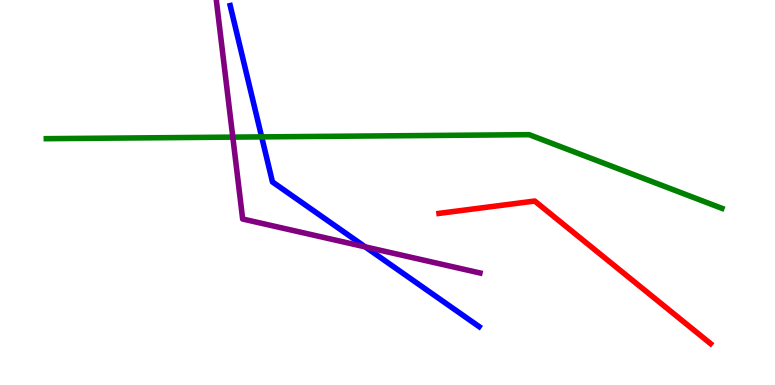[{'lines': ['blue', 'red'], 'intersections': []}, {'lines': ['green', 'red'], 'intersections': []}, {'lines': ['purple', 'red'], 'intersections': []}, {'lines': ['blue', 'green'], 'intersections': [{'x': 3.38, 'y': 6.44}]}, {'lines': ['blue', 'purple'], 'intersections': [{'x': 4.71, 'y': 3.59}]}, {'lines': ['green', 'purple'], 'intersections': [{'x': 3.0, 'y': 6.44}]}]